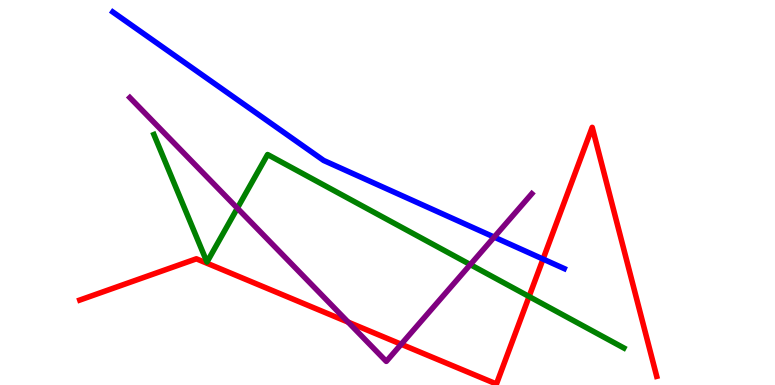[{'lines': ['blue', 'red'], 'intersections': [{'x': 7.01, 'y': 3.27}]}, {'lines': ['green', 'red'], 'intersections': [{'x': 6.83, 'y': 2.3}]}, {'lines': ['purple', 'red'], 'intersections': [{'x': 4.49, 'y': 1.63}, {'x': 5.18, 'y': 1.06}]}, {'lines': ['blue', 'green'], 'intersections': []}, {'lines': ['blue', 'purple'], 'intersections': [{'x': 6.38, 'y': 3.84}]}, {'lines': ['green', 'purple'], 'intersections': [{'x': 3.06, 'y': 4.59}, {'x': 6.07, 'y': 3.13}]}]